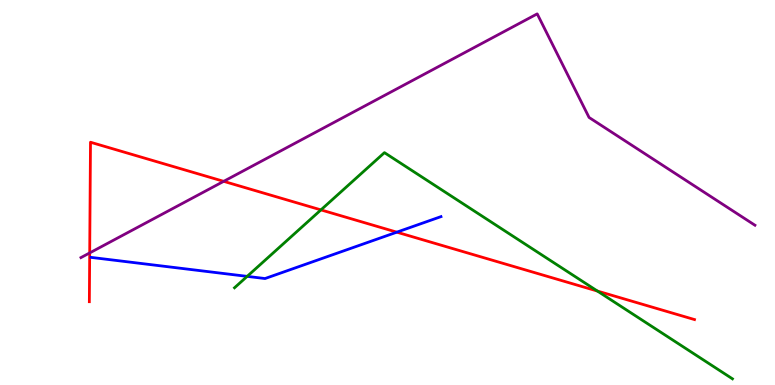[{'lines': ['blue', 'red'], 'intersections': [{'x': 5.12, 'y': 3.97}]}, {'lines': ['green', 'red'], 'intersections': [{'x': 4.14, 'y': 4.55}, {'x': 7.71, 'y': 2.44}]}, {'lines': ['purple', 'red'], 'intersections': [{'x': 1.16, 'y': 3.43}, {'x': 2.89, 'y': 5.29}]}, {'lines': ['blue', 'green'], 'intersections': [{'x': 3.19, 'y': 2.82}]}, {'lines': ['blue', 'purple'], 'intersections': []}, {'lines': ['green', 'purple'], 'intersections': []}]